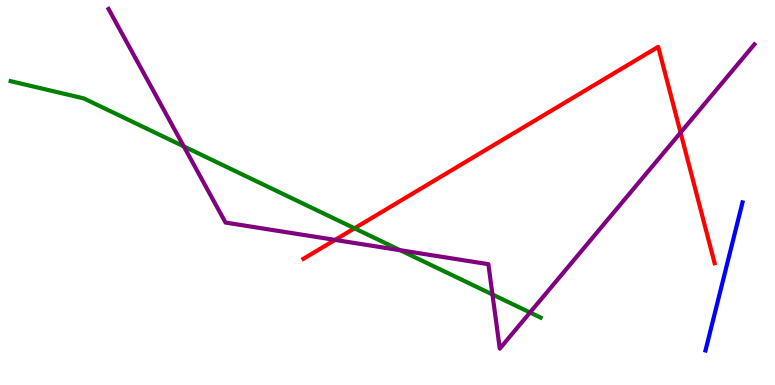[{'lines': ['blue', 'red'], 'intersections': []}, {'lines': ['green', 'red'], 'intersections': [{'x': 4.57, 'y': 4.07}]}, {'lines': ['purple', 'red'], 'intersections': [{'x': 4.32, 'y': 3.77}, {'x': 8.78, 'y': 6.56}]}, {'lines': ['blue', 'green'], 'intersections': []}, {'lines': ['blue', 'purple'], 'intersections': []}, {'lines': ['green', 'purple'], 'intersections': [{'x': 2.37, 'y': 6.2}, {'x': 5.16, 'y': 3.5}, {'x': 6.35, 'y': 2.35}, {'x': 6.84, 'y': 1.88}]}]